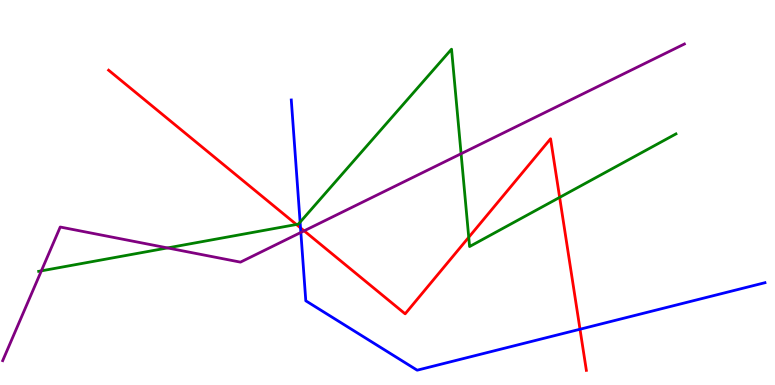[{'lines': ['blue', 'red'], 'intersections': [{'x': 3.88, 'y': 4.08}, {'x': 7.48, 'y': 1.45}]}, {'lines': ['green', 'red'], 'intersections': [{'x': 3.82, 'y': 4.17}, {'x': 6.05, 'y': 3.84}, {'x': 7.22, 'y': 4.87}]}, {'lines': ['purple', 'red'], 'intersections': [{'x': 3.92, 'y': 4.0}]}, {'lines': ['blue', 'green'], 'intersections': [{'x': 3.87, 'y': 4.23}]}, {'lines': ['blue', 'purple'], 'intersections': [{'x': 3.88, 'y': 3.96}]}, {'lines': ['green', 'purple'], 'intersections': [{'x': 0.534, 'y': 2.96}, {'x': 2.16, 'y': 3.56}, {'x': 5.95, 'y': 6.01}]}]